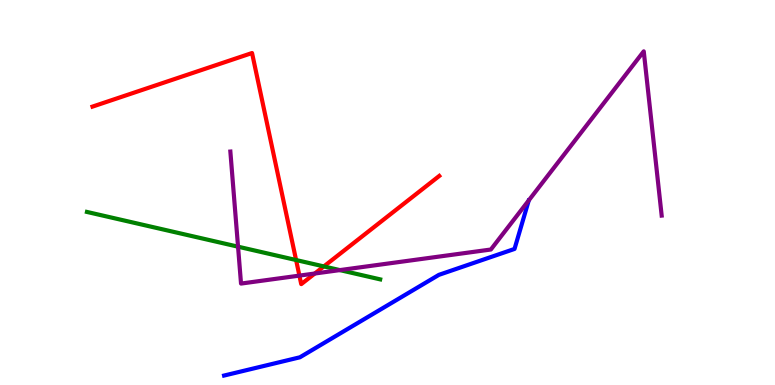[{'lines': ['blue', 'red'], 'intersections': []}, {'lines': ['green', 'red'], 'intersections': [{'x': 3.82, 'y': 3.25}, {'x': 4.18, 'y': 3.08}]}, {'lines': ['purple', 'red'], 'intersections': [{'x': 3.86, 'y': 2.84}, {'x': 4.06, 'y': 2.9}]}, {'lines': ['blue', 'green'], 'intersections': []}, {'lines': ['blue', 'purple'], 'intersections': []}, {'lines': ['green', 'purple'], 'intersections': [{'x': 3.07, 'y': 3.59}, {'x': 4.39, 'y': 2.98}]}]